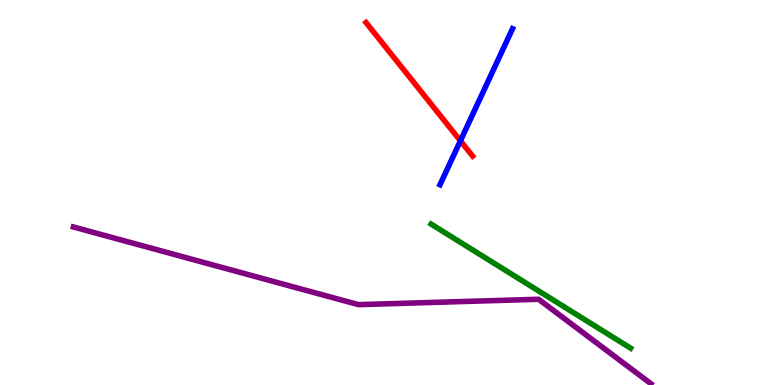[{'lines': ['blue', 'red'], 'intersections': [{'x': 5.94, 'y': 6.34}]}, {'lines': ['green', 'red'], 'intersections': []}, {'lines': ['purple', 'red'], 'intersections': []}, {'lines': ['blue', 'green'], 'intersections': []}, {'lines': ['blue', 'purple'], 'intersections': []}, {'lines': ['green', 'purple'], 'intersections': []}]